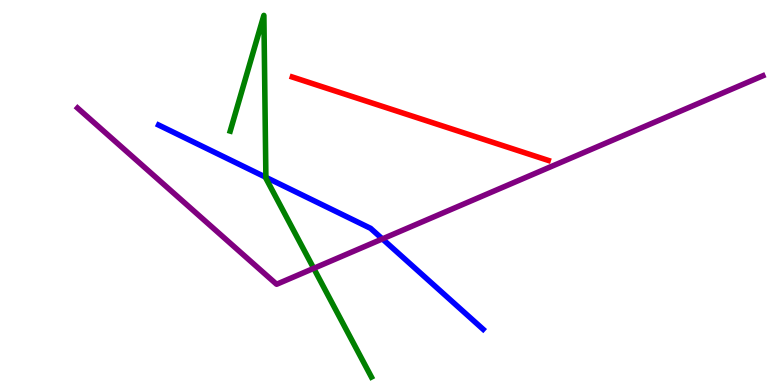[{'lines': ['blue', 'red'], 'intersections': []}, {'lines': ['green', 'red'], 'intersections': []}, {'lines': ['purple', 'red'], 'intersections': []}, {'lines': ['blue', 'green'], 'intersections': [{'x': 3.43, 'y': 5.39}]}, {'lines': ['blue', 'purple'], 'intersections': [{'x': 4.93, 'y': 3.79}]}, {'lines': ['green', 'purple'], 'intersections': [{'x': 4.05, 'y': 3.03}]}]